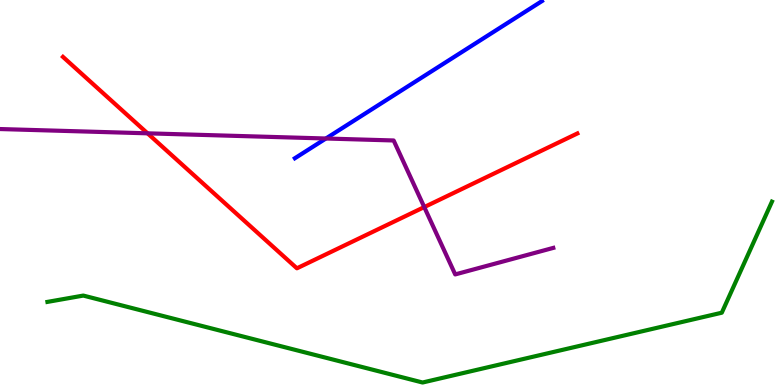[{'lines': ['blue', 'red'], 'intersections': []}, {'lines': ['green', 'red'], 'intersections': []}, {'lines': ['purple', 'red'], 'intersections': [{'x': 1.9, 'y': 6.54}, {'x': 5.47, 'y': 4.62}]}, {'lines': ['blue', 'green'], 'intersections': []}, {'lines': ['blue', 'purple'], 'intersections': [{'x': 4.21, 'y': 6.4}]}, {'lines': ['green', 'purple'], 'intersections': []}]